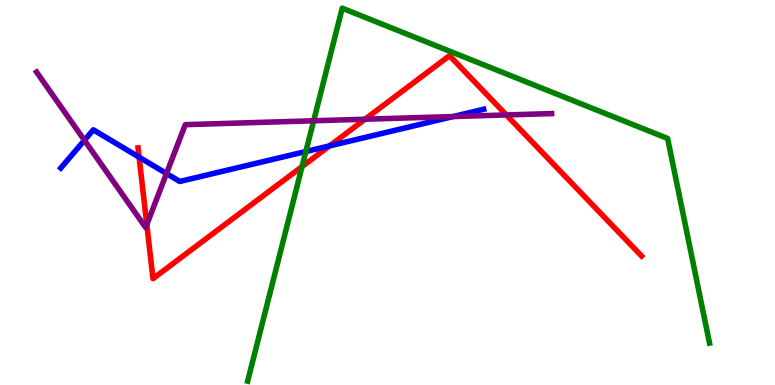[{'lines': ['blue', 'red'], 'intersections': [{'x': 1.79, 'y': 5.92}, {'x': 4.25, 'y': 6.21}]}, {'lines': ['green', 'red'], 'intersections': [{'x': 3.9, 'y': 5.67}]}, {'lines': ['purple', 'red'], 'intersections': [{'x': 1.89, 'y': 4.17}, {'x': 4.71, 'y': 6.9}, {'x': 6.53, 'y': 7.01}]}, {'lines': ['blue', 'green'], 'intersections': [{'x': 3.95, 'y': 6.06}]}, {'lines': ['blue', 'purple'], 'intersections': [{'x': 1.09, 'y': 6.36}, {'x': 2.15, 'y': 5.49}, {'x': 5.85, 'y': 6.97}]}, {'lines': ['green', 'purple'], 'intersections': [{'x': 4.05, 'y': 6.86}]}]